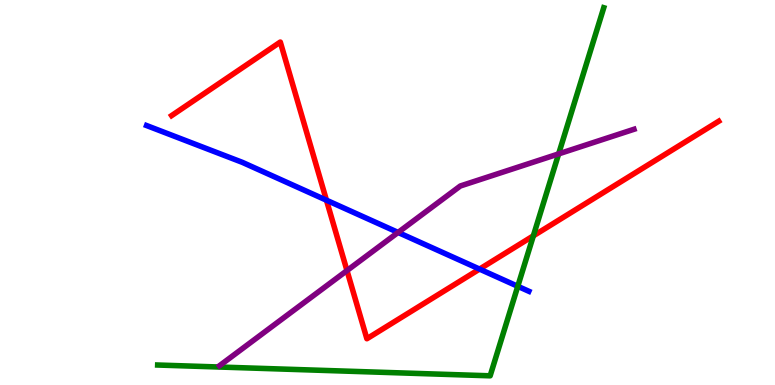[{'lines': ['blue', 'red'], 'intersections': [{'x': 4.21, 'y': 4.8}, {'x': 6.19, 'y': 3.01}]}, {'lines': ['green', 'red'], 'intersections': [{'x': 6.88, 'y': 3.87}]}, {'lines': ['purple', 'red'], 'intersections': [{'x': 4.48, 'y': 2.97}]}, {'lines': ['blue', 'green'], 'intersections': [{'x': 6.68, 'y': 2.56}]}, {'lines': ['blue', 'purple'], 'intersections': [{'x': 5.14, 'y': 3.96}]}, {'lines': ['green', 'purple'], 'intersections': [{'x': 7.21, 'y': 6.0}]}]